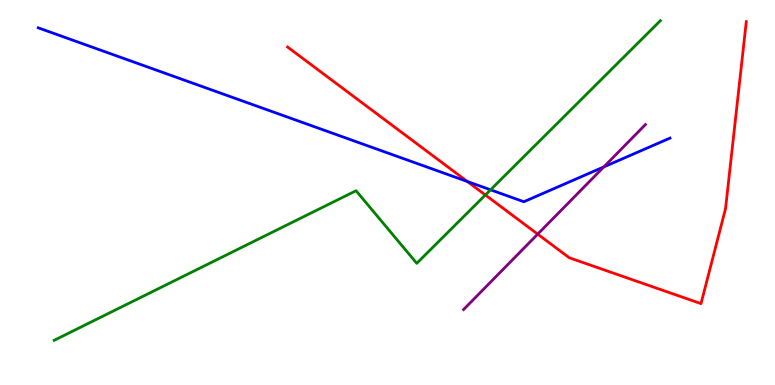[{'lines': ['blue', 'red'], 'intersections': [{'x': 6.03, 'y': 5.29}]}, {'lines': ['green', 'red'], 'intersections': [{'x': 6.26, 'y': 4.94}]}, {'lines': ['purple', 'red'], 'intersections': [{'x': 6.94, 'y': 3.92}]}, {'lines': ['blue', 'green'], 'intersections': [{'x': 6.33, 'y': 5.07}]}, {'lines': ['blue', 'purple'], 'intersections': [{'x': 7.79, 'y': 5.66}]}, {'lines': ['green', 'purple'], 'intersections': []}]